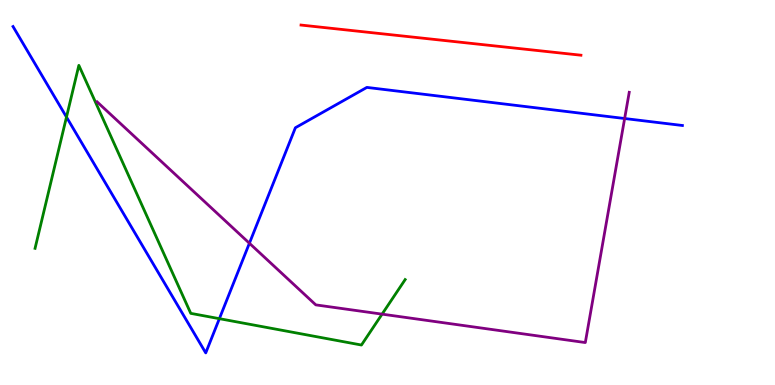[{'lines': ['blue', 'red'], 'intersections': []}, {'lines': ['green', 'red'], 'intersections': []}, {'lines': ['purple', 'red'], 'intersections': []}, {'lines': ['blue', 'green'], 'intersections': [{'x': 0.858, 'y': 6.96}, {'x': 2.83, 'y': 1.72}]}, {'lines': ['blue', 'purple'], 'intersections': [{'x': 3.22, 'y': 3.68}, {'x': 8.06, 'y': 6.92}]}, {'lines': ['green', 'purple'], 'intersections': [{'x': 4.93, 'y': 1.84}]}]